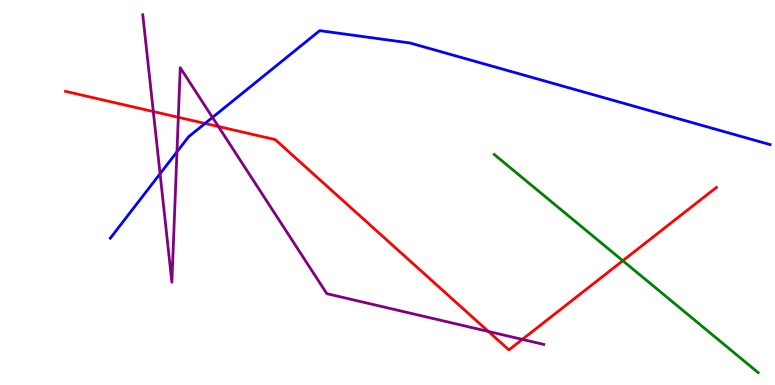[{'lines': ['blue', 'red'], 'intersections': [{'x': 2.65, 'y': 6.79}]}, {'lines': ['green', 'red'], 'intersections': [{'x': 8.04, 'y': 3.23}]}, {'lines': ['purple', 'red'], 'intersections': [{'x': 1.98, 'y': 7.1}, {'x': 2.3, 'y': 6.95}, {'x': 2.82, 'y': 6.71}, {'x': 6.3, 'y': 1.39}, {'x': 6.74, 'y': 1.18}]}, {'lines': ['blue', 'green'], 'intersections': []}, {'lines': ['blue', 'purple'], 'intersections': [{'x': 2.07, 'y': 5.49}, {'x': 2.28, 'y': 6.06}, {'x': 2.74, 'y': 6.95}]}, {'lines': ['green', 'purple'], 'intersections': []}]